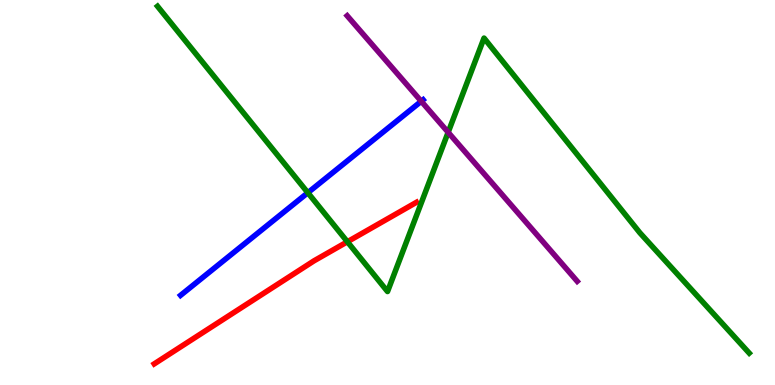[{'lines': ['blue', 'red'], 'intersections': []}, {'lines': ['green', 'red'], 'intersections': [{'x': 4.48, 'y': 3.72}]}, {'lines': ['purple', 'red'], 'intersections': []}, {'lines': ['blue', 'green'], 'intersections': [{'x': 3.97, 'y': 4.99}]}, {'lines': ['blue', 'purple'], 'intersections': [{'x': 5.44, 'y': 7.37}]}, {'lines': ['green', 'purple'], 'intersections': [{'x': 5.78, 'y': 6.56}]}]